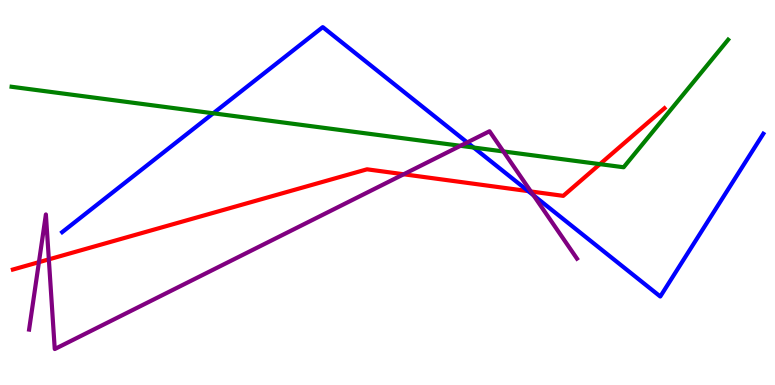[{'lines': ['blue', 'red'], 'intersections': [{'x': 6.82, 'y': 5.04}]}, {'lines': ['green', 'red'], 'intersections': [{'x': 7.74, 'y': 5.74}]}, {'lines': ['purple', 'red'], 'intersections': [{'x': 0.502, 'y': 3.19}, {'x': 0.63, 'y': 3.26}, {'x': 5.21, 'y': 5.47}, {'x': 6.85, 'y': 5.03}]}, {'lines': ['blue', 'green'], 'intersections': [{'x': 2.75, 'y': 7.06}, {'x': 6.11, 'y': 6.17}]}, {'lines': ['blue', 'purple'], 'intersections': [{'x': 6.03, 'y': 6.3}, {'x': 6.88, 'y': 4.93}]}, {'lines': ['green', 'purple'], 'intersections': [{'x': 5.94, 'y': 6.21}, {'x': 6.5, 'y': 6.07}]}]